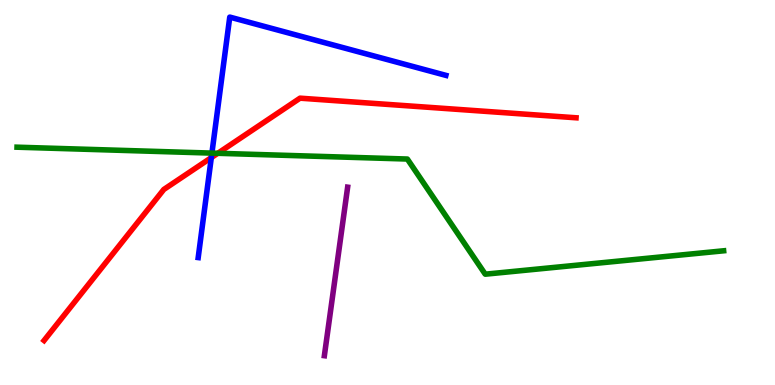[{'lines': ['blue', 'red'], 'intersections': [{'x': 2.73, 'y': 5.91}]}, {'lines': ['green', 'red'], 'intersections': [{'x': 2.81, 'y': 6.02}]}, {'lines': ['purple', 'red'], 'intersections': []}, {'lines': ['blue', 'green'], 'intersections': [{'x': 2.73, 'y': 6.02}]}, {'lines': ['blue', 'purple'], 'intersections': []}, {'lines': ['green', 'purple'], 'intersections': []}]